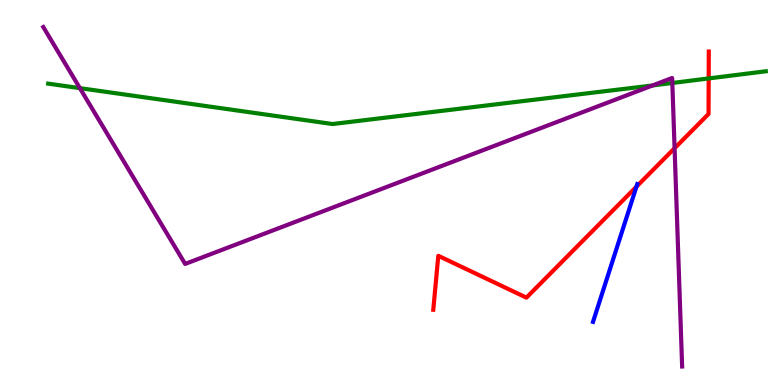[{'lines': ['blue', 'red'], 'intersections': [{'x': 8.21, 'y': 5.15}]}, {'lines': ['green', 'red'], 'intersections': [{'x': 9.14, 'y': 7.96}]}, {'lines': ['purple', 'red'], 'intersections': [{'x': 8.7, 'y': 6.15}]}, {'lines': ['blue', 'green'], 'intersections': []}, {'lines': ['blue', 'purple'], 'intersections': []}, {'lines': ['green', 'purple'], 'intersections': [{'x': 1.03, 'y': 7.71}, {'x': 8.42, 'y': 7.78}, {'x': 8.68, 'y': 7.84}]}]